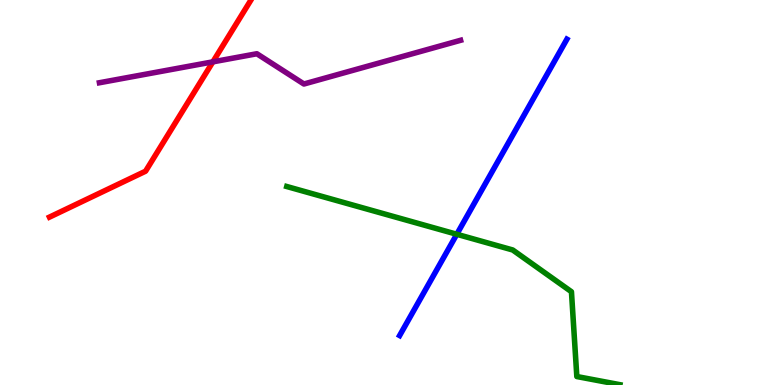[{'lines': ['blue', 'red'], 'intersections': []}, {'lines': ['green', 'red'], 'intersections': []}, {'lines': ['purple', 'red'], 'intersections': [{'x': 2.75, 'y': 8.39}]}, {'lines': ['blue', 'green'], 'intersections': [{'x': 5.89, 'y': 3.92}]}, {'lines': ['blue', 'purple'], 'intersections': []}, {'lines': ['green', 'purple'], 'intersections': []}]